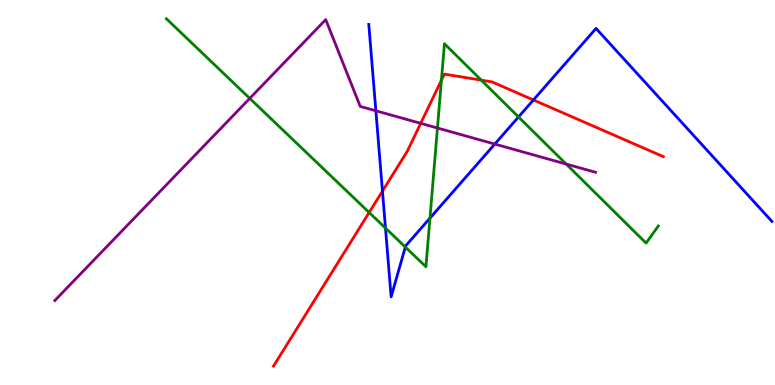[{'lines': ['blue', 'red'], 'intersections': [{'x': 4.93, 'y': 5.04}, {'x': 6.88, 'y': 7.4}]}, {'lines': ['green', 'red'], 'intersections': [{'x': 4.76, 'y': 4.48}, {'x': 5.7, 'y': 7.92}, {'x': 6.21, 'y': 7.92}]}, {'lines': ['purple', 'red'], 'intersections': [{'x': 5.43, 'y': 6.8}]}, {'lines': ['blue', 'green'], 'intersections': [{'x': 4.97, 'y': 4.08}, {'x': 5.23, 'y': 3.58}, {'x': 5.55, 'y': 4.33}, {'x': 6.69, 'y': 6.96}]}, {'lines': ['blue', 'purple'], 'intersections': [{'x': 4.85, 'y': 7.12}, {'x': 6.38, 'y': 6.26}]}, {'lines': ['green', 'purple'], 'intersections': [{'x': 3.22, 'y': 7.44}, {'x': 5.64, 'y': 6.67}, {'x': 7.3, 'y': 5.74}]}]